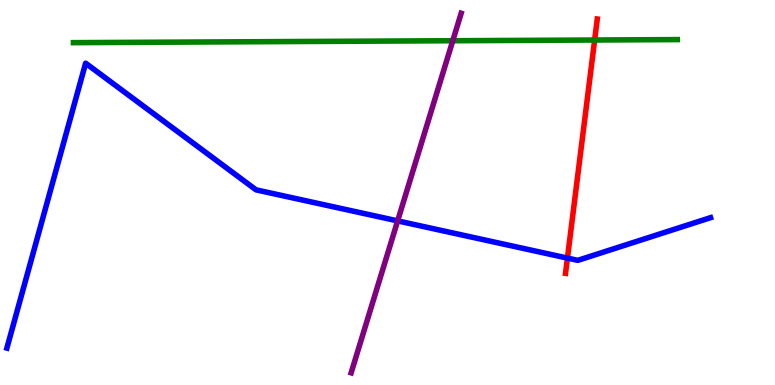[{'lines': ['blue', 'red'], 'intersections': [{'x': 7.32, 'y': 3.3}]}, {'lines': ['green', 'red'], 'intersections': [{'x': 7.67, 'y': 8.96}]}, {'lines': ['purple', 'red'], 'intersections': []}, {'lines': ['blue', 'green'], 'intersections': []}, {'lines': ['blue', 'purple'], 'intersections': [{'x': 5.13, 'y': 4.26}]}, {'lines': ['green', 'purple'], 'intersections': [{'x': 5.84, 'y': 8.94}]}]